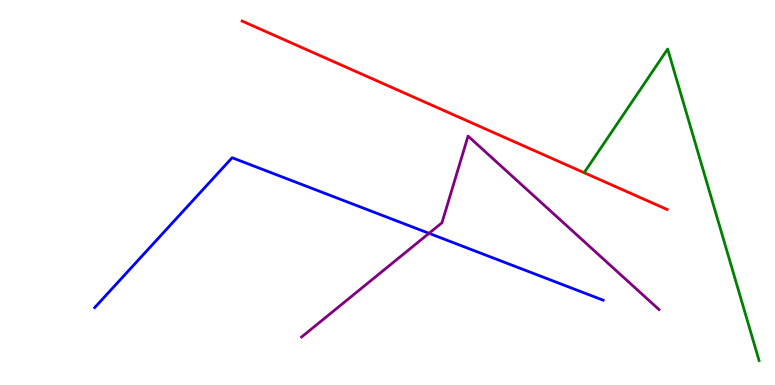[{'lines': ['blue', 'red'], 'intersections': []}, {'lines': ['green', 'red'], 'intersections': []}, {'lines': ['purple', 'red'], 'intersections': []}, {'lines': ['blue', 'green'], 'intersections': []}, {'lines': ['blue', 'purple'], 'intersections': [{'x': 5.54, 'y': 3.94}]}, {'lines': ['green', 'purple'], 'intersections': []}]